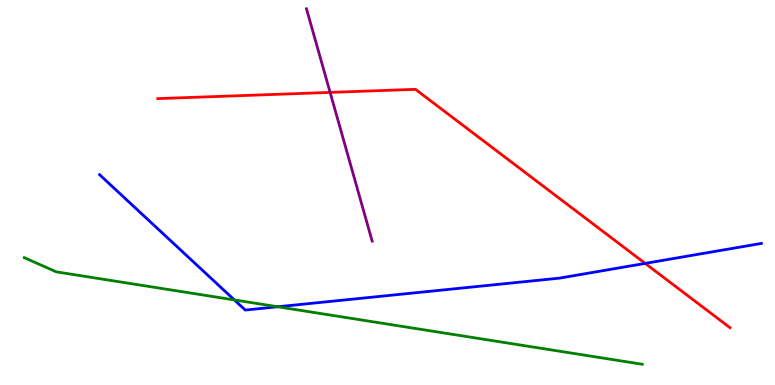[{'lines': ['blue', 'red'], 'intersections': [{'x': 8.32, 'y': 3.16}]}, {'lines': ['green', 'red'], 'intersections': []}, {'lines': ['purple', 'red'], 'intersections': [{'x': 4.26, 'y': 7.6}]}, {'lines': ['blue', 'green'], 'intersections': [{'x': 3.02, 'y': 2.21}, {'x': 3.58, 'y': 2.03}]}, {'lines': ['blue', 'purple'], 'intersections': []}, {'lines': ['green', 'purple'], 'intersections': []}]